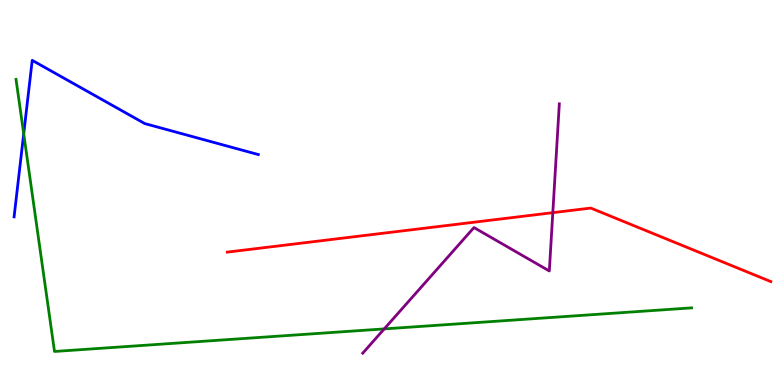[{'lines': ['blue', 'red'], 'intersections': []}, {'lines': ['green', 'red'], 'intersections': []}, {'lines': ['purple', 'red'], 'intersections': [{'x': 7.13, 'y': 4.48}]}, {'lines': ['blue', 'green'], 'intersections': [{'x': 0.306, 'y': 6.53}]}, {'lines': ['blue', 'purple'], 'intersections': []}, {'lines': ['green', 'purple'], 'intersections': [{'x': 4.96, 'y': 1.46}]}]